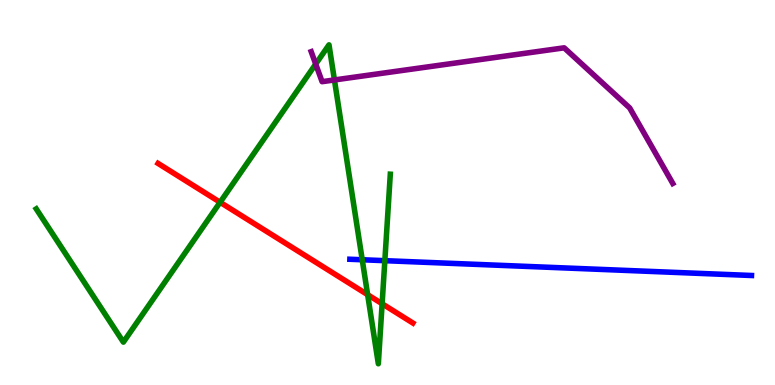[{'lines': ['blue', 'red'], 'intersections': []}, {'lines': ['green', 'red'], 'intersections': [{'x': 2.84, 'y': 4.75}, {'x': 4.74, 'y': 2.35}, {'x': 4.93, 'y': 2.11}]}, {'lines': ['purple', 'red'], 'intersections': []}, {'lines': ['blue', 'green'], 'intersections': [{'x': 4.67, 'y': 3.25}, {'x': 4.97, 'y': 3.23}]}, {'lines': ['blue', 'purple'], 'intersections': []}, {'lines': ['green', 'purple'], 'intersections': [{'x': 4.07, 'y': 8.34}, {'x': 4.32, 'y': 7.92}]}]